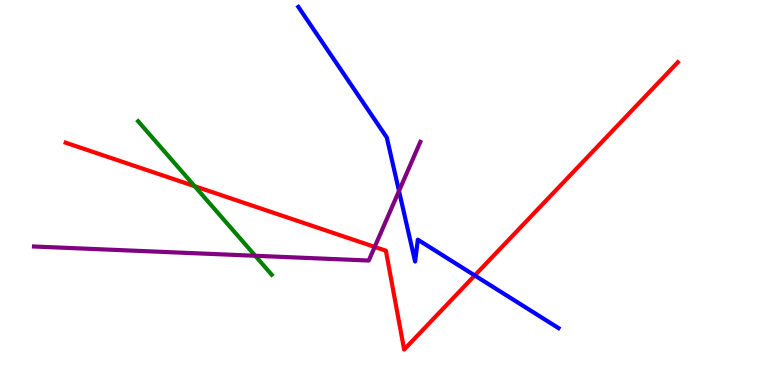[{'lines': ['blue', 'red'], 'intersections': [{'x': 6.13, 'y': 2.85}]}, {'lines': ['green', 'red'], 'intersections': [{'x': 2.51, 'y': 5.16}]}, {'lines': ['purple', 'red'], 'intersections': [{'x': 4.83, 'y': 3.59}]}, {'lines': ['blue', 'green'], 'intersections': []}, {'lines': ['blue', 'purple'], 'intersections': [{'x': 5.15, 'y': 5.04}]}, {'lines': ['green', 'purple'], 'intersections': [{'x': 3.29, 'y': 3.36}]}]